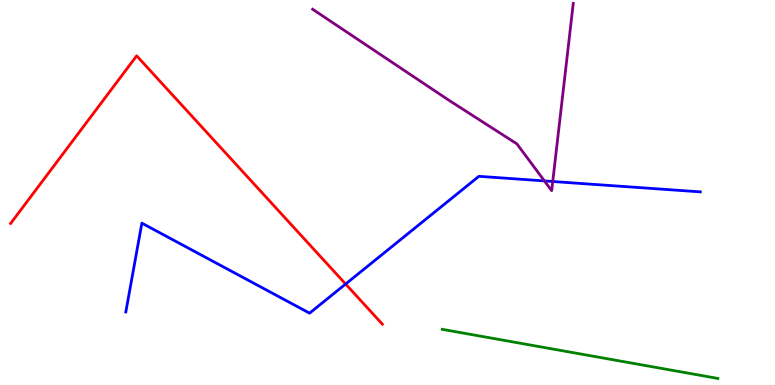[{'lines': ['blue', 'red'], 'intersections': [{'x': 4.46, 'y': 2.62}]}, {'lines': ['green', 'red'], 'intersections': []}, {'lines': ['purple', 'red'], 'intersections': []}, {'lines': ['blue', 'green'], 'intersections': []}, {'lines': ['blue', 'purple'], 'intersections': [{'x': 7.02, 'y': 5.3}, {'x': 7.13, 'y': 5.29}]}, {'lines': ['green', 'purple'], 'intersections': []}]